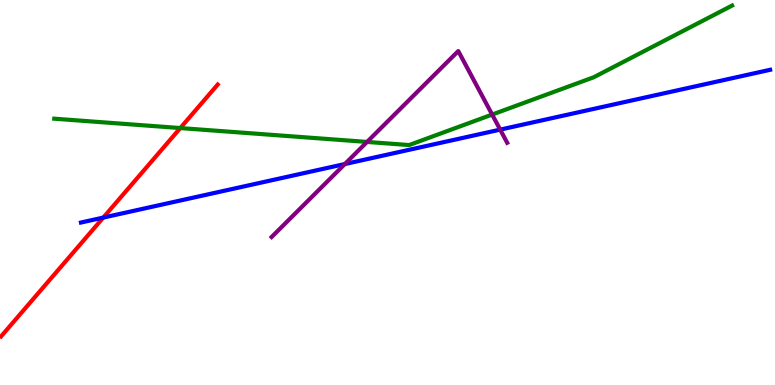[{'lines': ['blue', 'red'], 'intersections': [{'x': 1.33, 'y': 4.35}]}, {'lines': ['green', 'red'], 'intersections': [{'x': 2.33, 'y': 6.67}]}, {'lines': ['purple', 'red'], 'intersections': []}, {'lines': ['blue', 'green'], 'intersections': []}, {'lines': ['blue', 'purple'], 'intersections': [{'x': 4.45, 'y': 5.74}, {'x': 6.45, 'y': 6.63}]}, {'lines': ['green', 'purple'], 'intersections': [{'x': 4.74, 'y': 6.31}, {'x': 6.35, 'y': 7.02}]}]